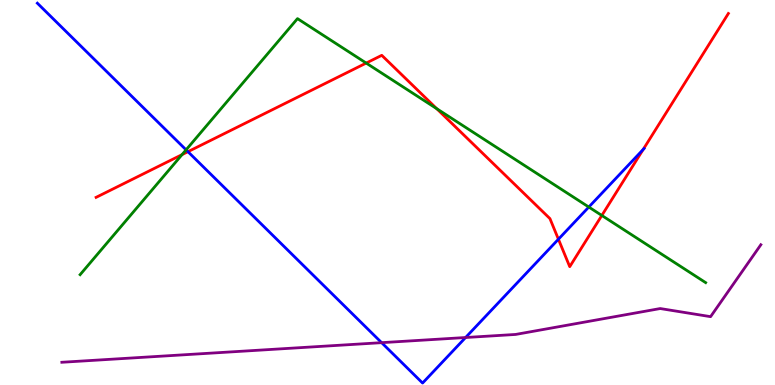[{'lines': ['blue', 'red'], 'intersections': [{'x': 2.43, 'y': 6.06}, {'x': 7.21, 'y': 3.79}, {'x': 8.3, 'y': 6.12}]}, {'lines': ['green', 'red'], 'intersections': [{'x': 2.35, 'y': 5.98}, {'x': 4.73, 'y': 8.36}, {'x': 5.64, 'y': 7.18}, {'x': 7.77, 'y': 4.4}]}, {'lines': ['purple', 'red'], 'intersections': []}, {'lines': ['blue', 'green'], 'intersections': [{'x': 2.4, 'y': 6.11}, {'x': 7.6, 'y': 4.62}]}, {'lines': ['blue', 'purple'], 'intersections': [{'x': 4.92, 'y': 1.1}, {'x': 6.01, 'y': 1.23}]}, {'lines': ['green', 'purple'], 'intersections': []}]